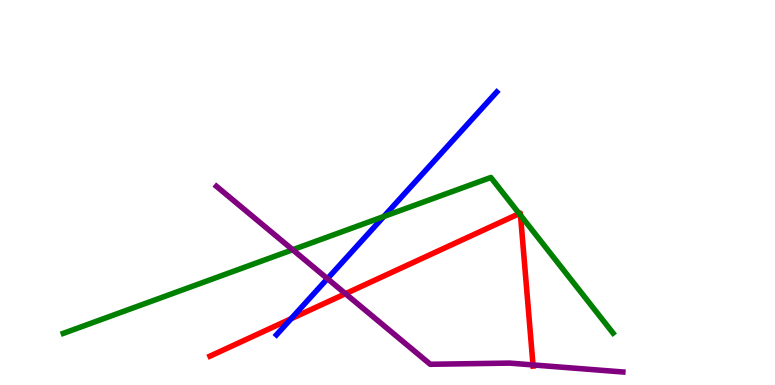[{'lines': ['blue', 'red'], 'intersections': [{'x': 3.76, 'y': 1.72}]}, {'lines': ['green', 'red'], 'intersections': [{'x': 6.7, 'y': 4.45}, {'x': 6.72, 'y': 4.41}]}, {'lines': ['purple', 'red'], 'intersections': [{'x': 4.46, 'y': 2.37}, {'x': 6.88, 'y': 0.521}]}, {'lines': ['blue', 'green'], 'intersections': [{'x': 4.95, 'y': 4.38}]}, {'lines': ['blue', 'purple'], 'intersections': [{'x': 4.22, 'y': 2.76}]}, {'lines': ['green', 'purple'], 'intersections': [{'x': 3.78, 'y': 3.51}]}]